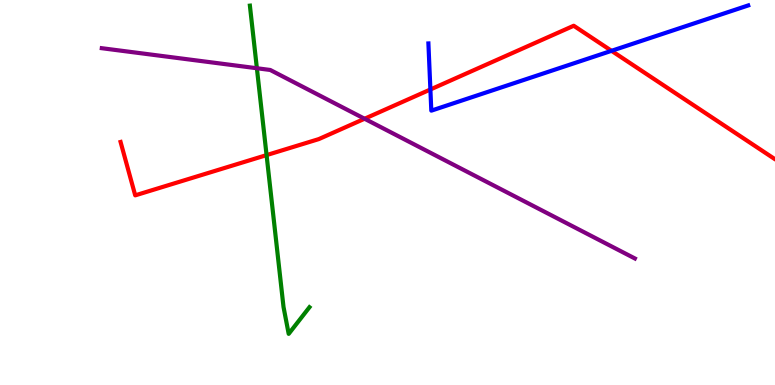[{'lines': ['blue', 'red'], 'intersections': [{'x': 5.55, 'y': 7.68}, {'x': 7.89, 'y': 8.68}]}, {'lines': ['green', 'red'], 'intersections': [{'x': 3.44, 'y': 5.97}]}, {'lines': ['purple', 'red'], 'intersections': [{'x': 4.7, 'y': 6.92}]}, {'lines': ['blue', 'green'], 'intersections': []}, {'lines': ['blue', 'purple'], 'intersections': []}, {'lines': ['green', 'purple'], 'intersections': [{'x': 3.31, 'y': 8.23}]}]